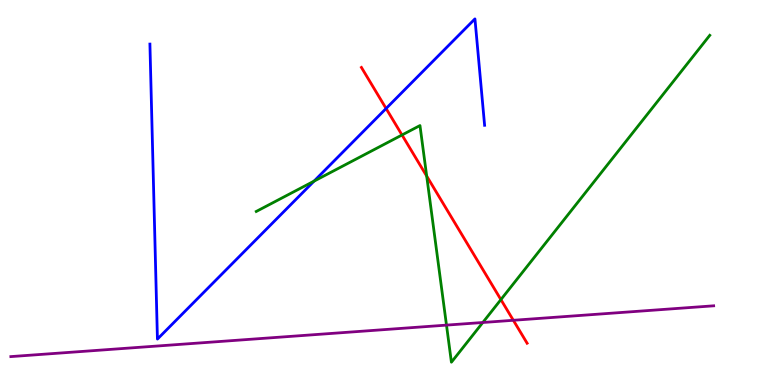[{'lines': ['blue', 'red'], 'intersections': [{'x': 4.98, 'y': 7.18}]}, {'lines': ['green', 'red'], 'intersections': [{'x': 5.19, 'y': 6.49}, {'x': 5.51, 'y': 5.43}, {'x': 6.46, 'y': 2.22}]}, {'lines': ['purple', 'red'], 'intersections': [{'x': 6.62, 'y': 1.68}]}, {'lines': ['blue', 'green'], 'intersections': [{'x': 4.05, 'y': 5.3}]}, {'lines': ['blue', 'purple'], 'intersections': []}, {'lines': ['green', 'purple'], 'intersections': [{'x': 5.76, 'y': 1.56}, {'x': 6.23, 'y': 1.62}]}]